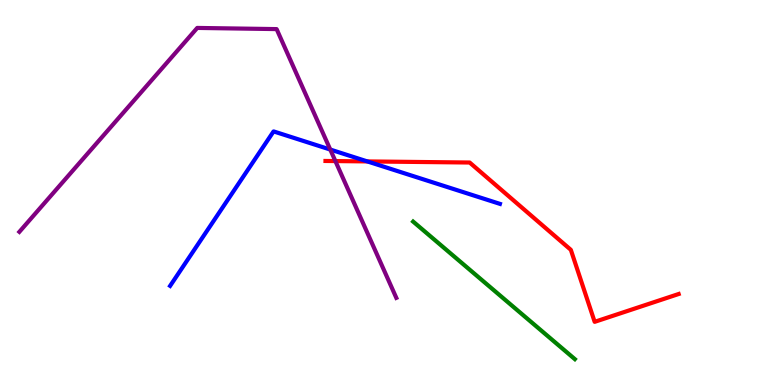[{'lines': ['blue', 'red'], 'intersections': [{'x': 4.74, 'y': 5.81}]}, {'lines': ['green', 'red'], 'intersections': []}, {'lines': ['purple', 'red'], 'intersections': [{'x': 4.33, 'y': 5.82}]}, {'lines': ['blue', 'green'], 'intersections': []}, {'lines': ['blue', 'purple'], 'intersections': [{'x': 4.26, 'y': 6.12}]}, {'lines': ['green', 'purple'], 'intersections': []}]